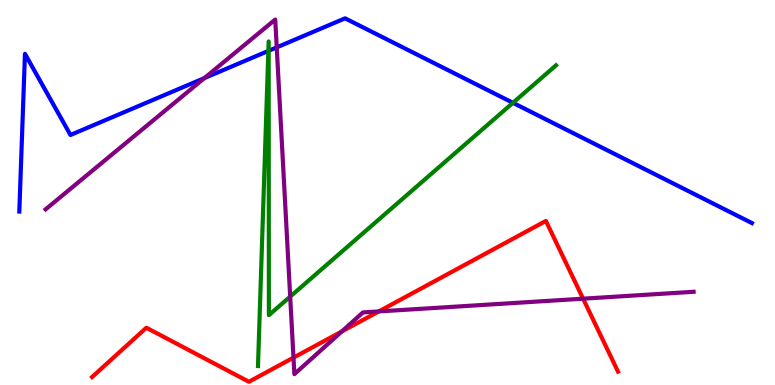[{'lines': ['blue', 'red'], 'intersections': []}, {'lines': ['green', 'red'], 'intersections': []}, {'lines': ['purple', 'red'], 'intersections': [{'x': 3.79, 'y': 0.711}, {'x': 4.41, 'y': 1.39}, {'x': 4.89, 'y': 1.91}, {'x': 7.52, 'y': 2.24}]}, {'lines': ['blue', 'green'], 'intersections': [{'x': 3.46, 'y': 8.68}, {'x': 3.47, 'y': 8.68}, {'x': 6.62, 'y': 7.33}]}, {'lines': ['blue', 'purple'], 'intersections': [{'x': 2.64, 'y': 7.97}, {'x': 3.57, 'y': 8.77}]}, {'lines': ['green', 'purple'], 'intersections': [{'x': 3.74, 'y': 2.3}]}]